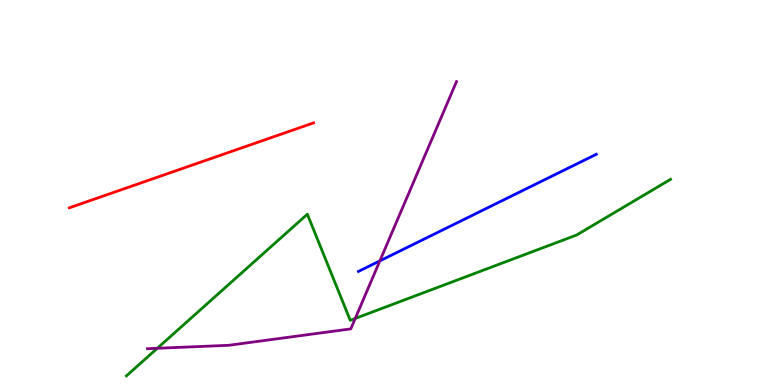[{'lines': ['blue', 'red'], 'intersections': []}, {'lines': ['green', 'red'], 'intersections': []}, {'lines': ['purple', 'red'], 'intersections': []}, {'lines': ['blue', 'green'], 'intersections': []}, {'lines': ['blue', 'purple'], 'intersections': [{'x': 4.9, 'y': 3.22}]}, {'lines': ['green', 'purple'], 'intersections': [{'x': 2.03, 'y': 0.954}, {'x': 4.58, 'y': 1.73}]}]